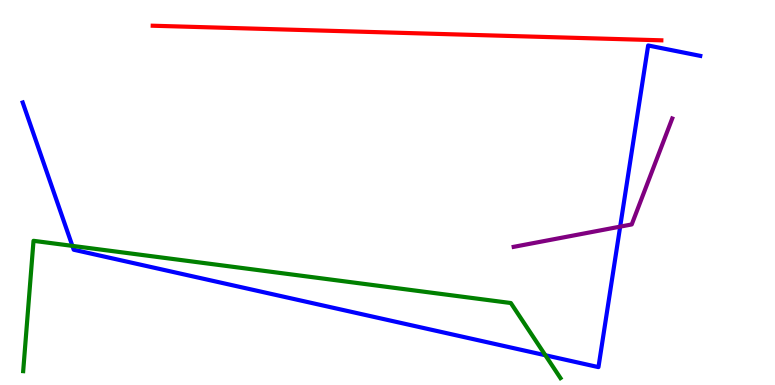[{'lines': ['blue', 'red'], 'intersections': []}, {'lines': ['green', 'red'], 'intersections': []}, {'lines': ['purple', 'red'], 'intersections': []}, {'lines': ['blue', 'green'], 'intersections': [{'x': 0.934, 'y': 3.61}, {'x': 7.04, 'y': 0.773}]}, {'lines': ['blue', 'purple'], 'intersections': [{'x': 8.0, 'y': 4.11}]}, {'lines': ['green', 'purple'], 'intersections': []}]